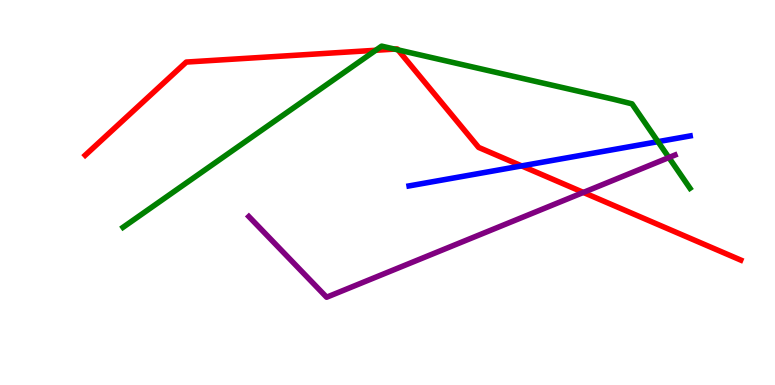[{'lines': ['blue', 'red'], 'intersections': [{'x': 6.73, 'y': 5.69}]}, {'lines': ['green', 'red'], 'intersections': [{'x': 4.85, 'y': 8.69}, {'x': 5.09, 'y': 8.72}, {'x': 5.14, 'y': 8.7}]}, {'lines': ['purple', 'red'], 'intersections': [{'x': 7.53, 'y': 5.0}]}, {'lines': ['blue', 'green'], 'intersections': [{'x': 8.49, 'y': 6.32}]}, {'lines': ['blue', 'purple'], 'intersections': []}, {'lines': ['green', 'purple'], 'intersections': [{'x': 8.63, 'y': 5.91}]}]